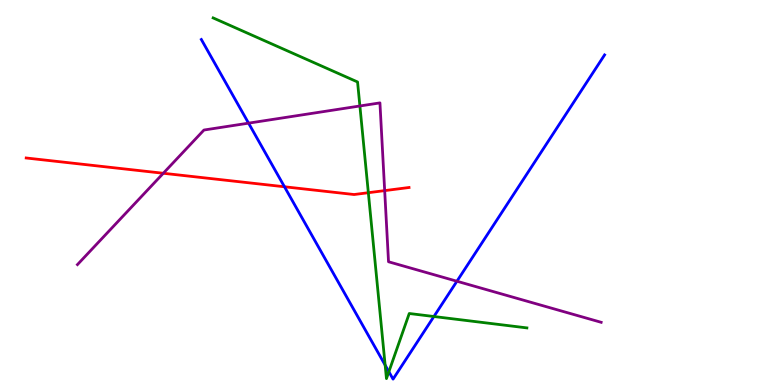[{'lines': ['blue', 'red'], 'intersections': [{'x': 3.67, 'y': 5.15}]}, {'lines': ['green', 'red'], 'intersections': [{'x': 4.75, 'y': 4.99}]}, {'lines': ['purple', 'red'], 'intersections': [{'x': 2.11, 'y': 5.5}, {'x': 4.96, 'y': 5.05}]}, {'lines': ['blue', 'green'], 'intersections': [{'x': 4.97, 'y': 0.517}, {'x': 5.02, 'y': 0.345}, {'x': 5.6, 'y': 1.78}]}, {'lines': ['blue', 'purple'], 'intersections': [{'x': 3.21, 'y': 6.8}, {'x': 5.9, 'y': 2.7}]}, {'lines': ['green', 'purple'], 'intersections': [{'x': 4.64, 'y': 7.25}]}]